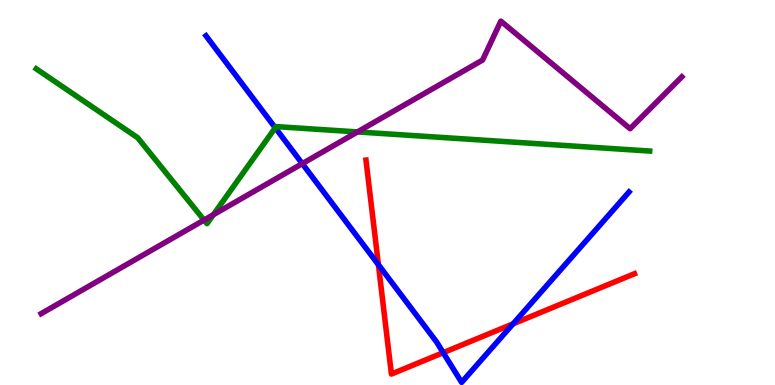[{'lines': ['blue', 'red'], 'intersections': [{'x': 4.88, 'y': 3.12}, {'x': 5.72, 'y': 0.84}, {'x': 6.62, 'y': 1.59}]}, {'lines': ['green', 'red'], 'intersections': []}, {'lines': ['purple', 'red'], 'intersections': []}, {'lines': ['blue', 'green'], 'intersections': [{'x': 3.55, 'y': 6.68}]}, {'lines': ['blue', 'purple'], 'intersections': [{'x': 3.9, 'y': 5.75}]}, {'lines': ['green', 'purple'], 'intersections': [{'x': 2.63, 'y': 4.28}, {'x': 2.75, 'y': 4.42}, {'x': 4.61, 'y': 6.57}]}]